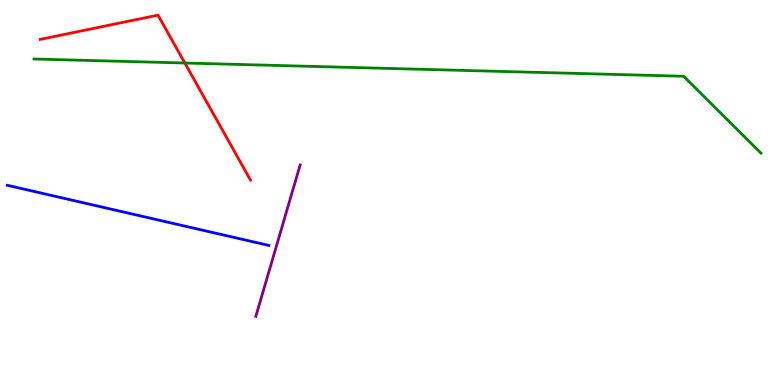[{'lines': ['blue', 'red'], 'intersections': []}, {'lines': ['green', 'red'], 'intersections': [{'x': 2.39, 'y': 8.36}]}, {'lines': ['purple', 'red'], 'intersections': []}, {'lines': ['blue', 'green'], 'intersections': []}, {'lines': ['blue', 'purple'], 'intersections': []}, {'lines': ['green', 'purple'], 'intersections': []}]